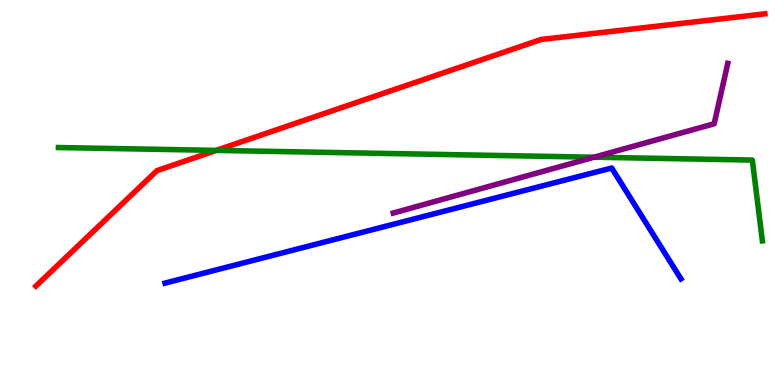[{'lines': ['blue', 'red'], 'intersections': []}, {'lines': ['green', 'red'], 'intersections': [{'x': 2.79, 'y': 6.09}]}, {'lines': ['purple', 'red'], 'intersections': []}, {'lines': ['blue', 'green'], 'intersections': []}, {'lines': ['blue', 'purple'], 'intersections': []}, {'lines': ['green', 'purple'], 'intersections': [{'x': 7.66, 'y': 5.92}]}]